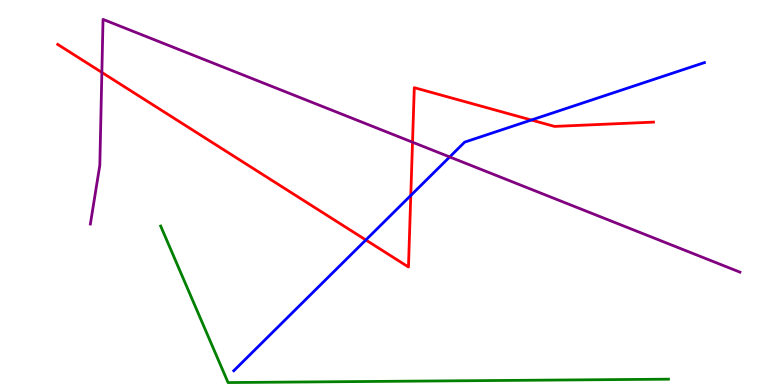[{'lines': ['blue', 'red'], 'intersections': [{'x': 4.72, 'y': 3.77}, {'x': 5.3, 'y': 4.92}, {'x': 6.86, 'y': 6.88}]}, {'lines': ['green', 'red'], 'intersections': []}, {'lines': ['purple', 'red'], 'intersections': [{'x': 1.31, 'y': 8.12}, {'x': 5.32, 'y': 6.31}]}, {'lines': ['blue', 'green'], 'intersections': []}, {'lines': ['blue', 'purple'], 'intersections': [{'x': 5.8, 'y': 5.92}]}, {'lines': ['green', 'purple'], 'intersections': []}]